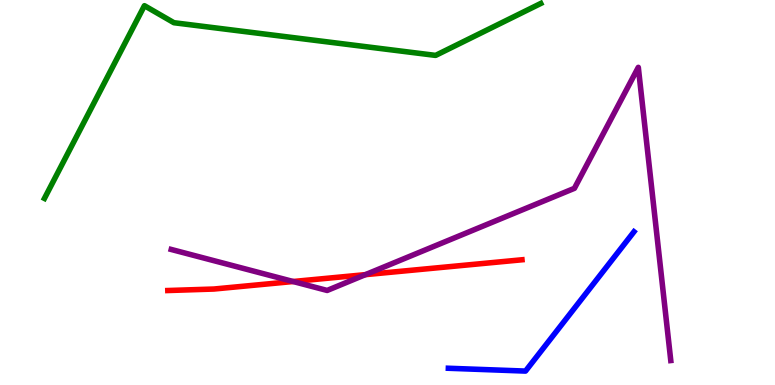[{'lines': ['blue', 'red'], 'intersections': []}, {'lines': ['green', 'red'], 'intersections': []}, {'lines': ['purple', 'red'], 'intersections': [{'x': 3.78, 'y': 2.69}, {'x': 4.71, 'y': 2.87}]}, {'lines': ['blue', 'green'], 'intersections': []}, {'lines': ['blue', 'purple'], 'intersections': []}, {'lines': ['green', 'purple'], 'intersections': []}]